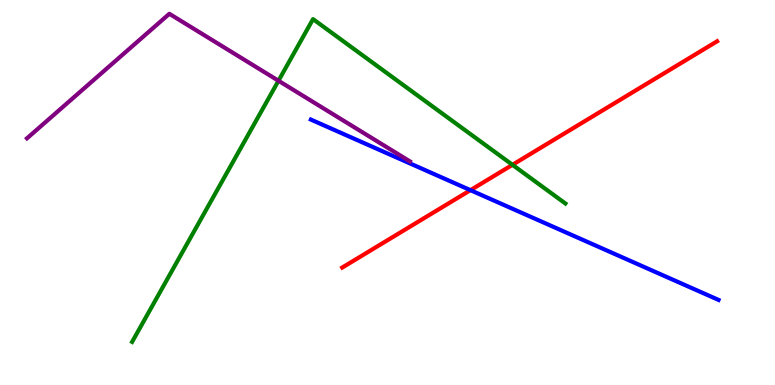[{'lines': ['blue', 'red'], 'intersections': [{'x': 6.07, 'y': 5.06}]}, {'lines': ['green', 'red'], 'intersections': [{'x': 6.61, 'y': 5.72}]}, {'lines': ['purple', 'red'], 'intersections': []}, {'lines': ['blue', 'green'], 'intersections': []}, {'lines': ['blue', 'purple'], 'intersections': []}, {'lines': ['green', 'purple'], 'intersections': [{'x': 3.59, 'y': 7.9}]}]